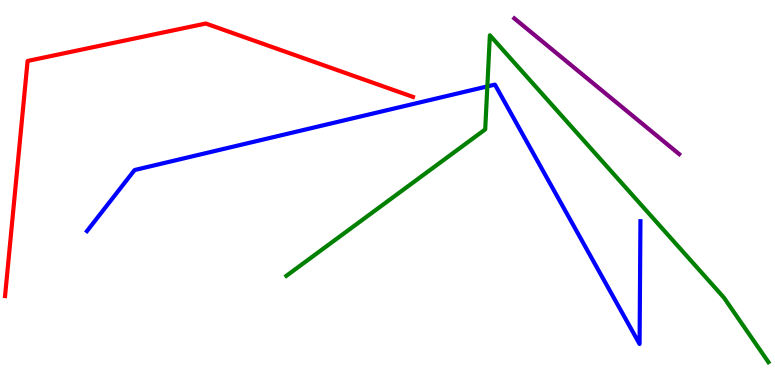[{'lines': ['blue', 'red'], 'intersections': []}, {'lines': ['green', 'red'], 'intersections': []}, {'lines': ['purple', 'red'], 'intersections': []}, {'lines': ['blue', 'green'], 'intersections': [{'x': 6.29, 'y': 7.76}]}, {'lines': ['blue', 'purple'], 'intersections': []}, {'lines': ['green', 'purple'], 'intersections': []}]